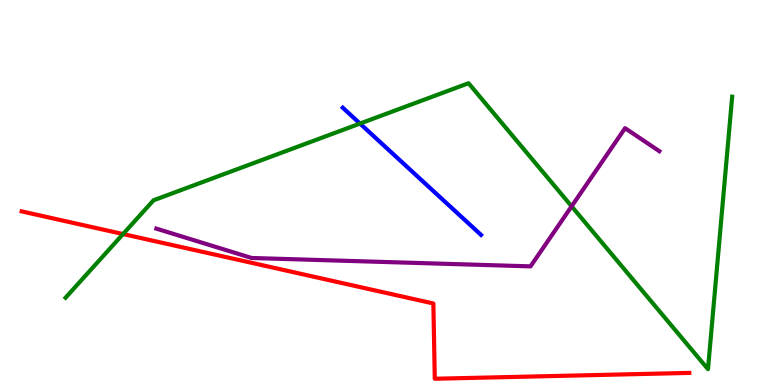[{'lines': ['blue', 'red'], 'intersections': []}, {'lines': ['green', 'red'], 'intersections': [{'x': 1.59, 'y': 3.92}]}, {'lines': ['purple', 'red'], 'intersections': []}, {'lines': ['blue', 'green'], 'intersections': [{'x': 4.65, 'y': 6.79}]}, {'lines': ['blue', 'purple'], 'intersections': []}, {'lines': ['green', 'purple'], 'intersections': [{'x': 7.38, 'y': 4.64}]}]